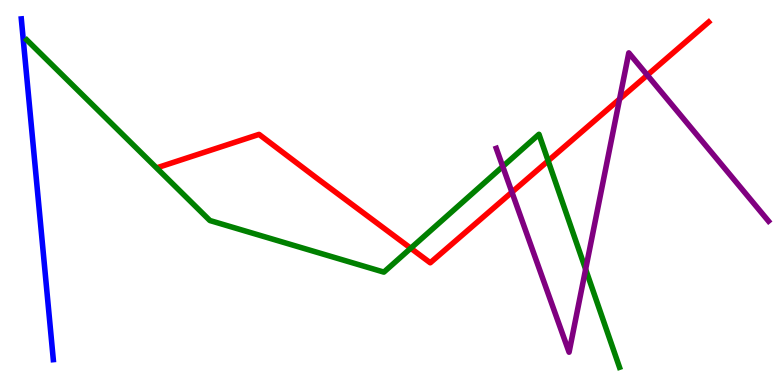[{'lines': ['blue', 'red'], 'intersections': []}, {'lines': ['green', 'red'], 'intersections': [{'x': 5.3, 'y': 3.55}, {'x': 7.07, 'y': 5.82}]}, {'lines': ['purple', 'red'], 'intersections': [{'x': 6.61, 'y': 5.01}, {'x': 7.99, 'y': 7.43}, {'x': 8.35, 'y': 8.05}]}, {'lines': ['blue', 'green'], 'intersections': []}, {'lines': ['blue', 'purple'], 'intersections': []}, {'lines': ['green', 'purple'], 'intersections': [{'x': 6.49, 'y': 5.68}, {'x': 7.56, 'y': 3.01}]}]